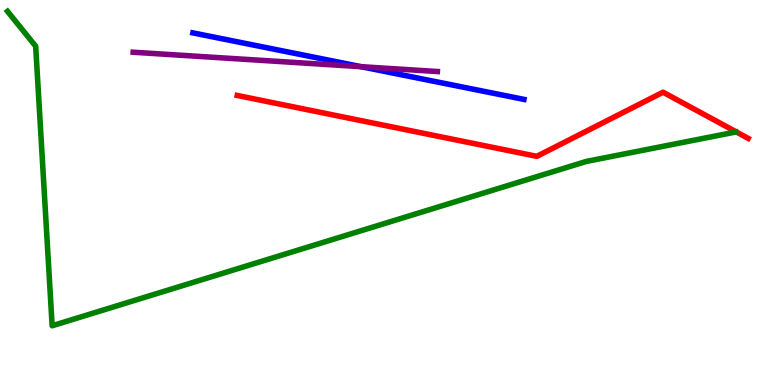[{'lines': ['blue', 'red'], 'intersections': []}, {'lines': ['green', 'red'], 'intersections': []}, {'lines': ['purple', 'red'], 'intersections': []}, {'lines': ['blue', 'green'], 'intersections': []}, {'lines': ['blue', 'purple'], 'intersections': [{'x': 4.66, 'y': 8.27}]}, {'lines': ['green', 'purple'], 'intersections': []}]